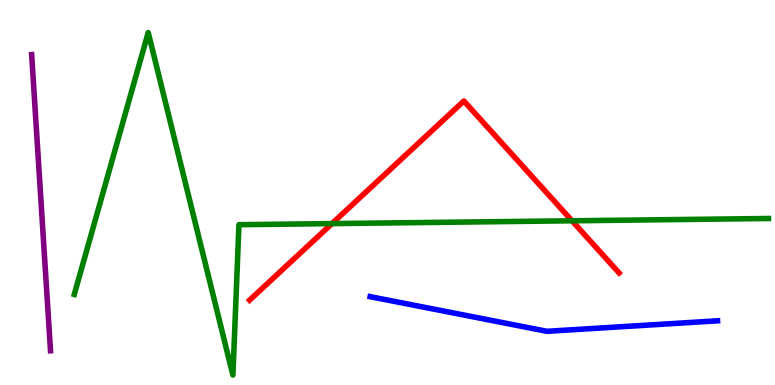[{'lines': ['blue', 'red'], 'intersections': []}, {'lines': ['green', 'red'], 'intersections': [{'x': 4.28, 'y': 4.19}, {'x': 7.38, 'y': 4.27}]}, {'lines': ['purple', 'red'], 'intersections': []}, {'lines': ['blue', 'green'], 'intersections': []}, {'lines': ['blue', 'purple'], 'intersections': []}, {'lines': ['green', 'purple'], 'intersections': []}]